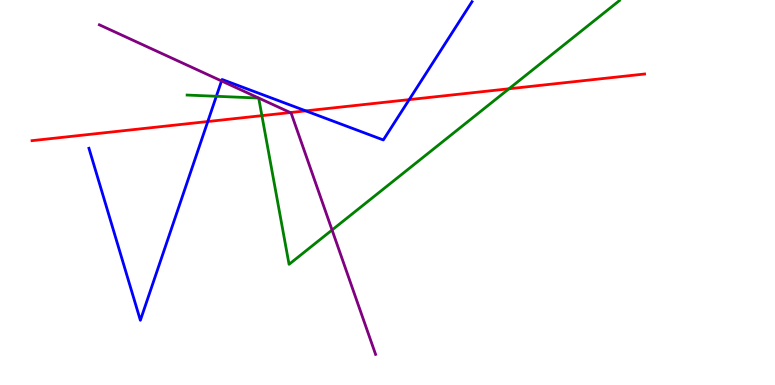[{'lines': ['blue', 'red'], 'intersections': [{'x': 2.68, 'y': 6.84}, {'x': 3.95, 'y': 7.12}, {'x': 5.28, 'y': 7.41}]}, {'lines': ['green', 'red'], 'intersections': [{'x': 3.38, 'y': 7.0}, {'x': 6.57, 'y': 7.69}]}, {'lines': ['purple', 'red'], 'intersections': [{'x': 3.75, 'y': 7.08}]}, {'lines': ['blue', 'green'], 'intersections': [{'x': 2.79, 'y': 7.5}]}, {'lines': ['blue', 'purple'], 'intersections': [{'x': 2.86, 'y': 7.9}]}, {'lines': ['green', 'purple'], 'intersections': [{'x': 4.28, 'y': 4.03}]}]